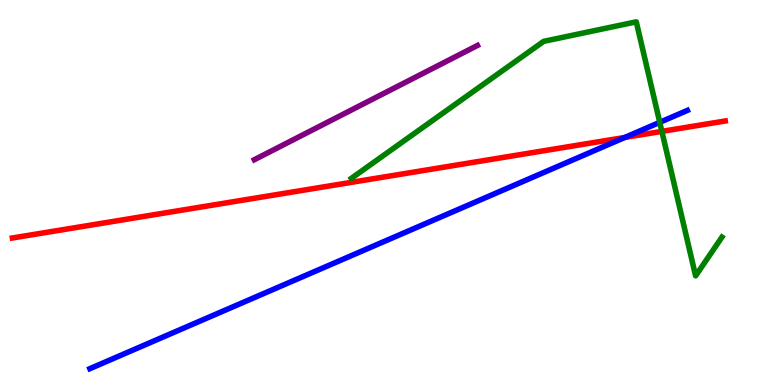[{'lines': ['blue', 'red'], 'intersections': [{'x': 8.06, 'y': 6.43}]}, {'lines': ['green', 'red'], 'intersections': [{'x': 8.54, 'y': 6.59}]}, {'lines': ['purple', 'red'], 'intersections': []}, {'lines': ['blue', 'green'], 'intersections': [{'x': 8.51, 'y': 6.82}]}, {'lines': ['blue', 'purple'], 'intersections': []}, {'lines': ['green', 'purple'], 'intersections': []}]